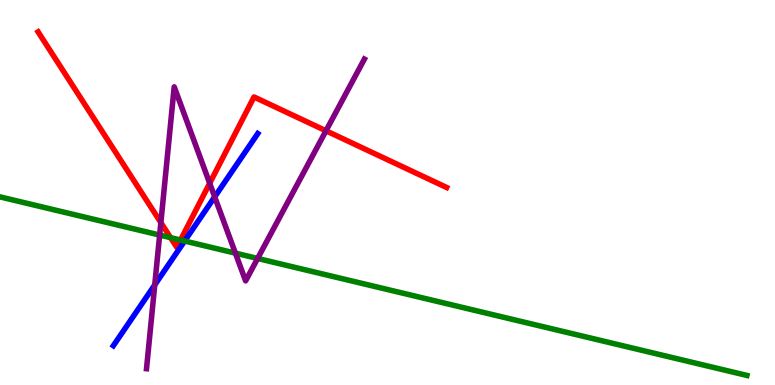[{'lines': ['blue', 'red'], 'intersections': []}, {'lines': ['green', 'red'], 'intersections': [{'x': 2.2, 'y': 3.83}, {'x': 2.33, 'y': 3.77}]}, {'lines': ['purple', 'red'], 'intersections': [{'x': 2.08, 'y': 4.22}, {'x': 2.71, 'y': 5.24}, {'x': 4.21, 'y': 6.6}]}, {'lines': ['blue', 'green'], 'intersections': [{'x': 2.38, 'y': 3.74}]}, {'lines': ['blue', 'purple'], 'intersections': [{'x': 2.0, 'y': 2.6}, {'x': 2.77, 'y': 4.89}]}, {'lines': ['green', 'purple'], 'intersections': [{'x': 2.06, 'y': 3.89}, {'x': 3.04, 'y': 3.42}, {'x': 3.32, 'y': 3.29}]}]